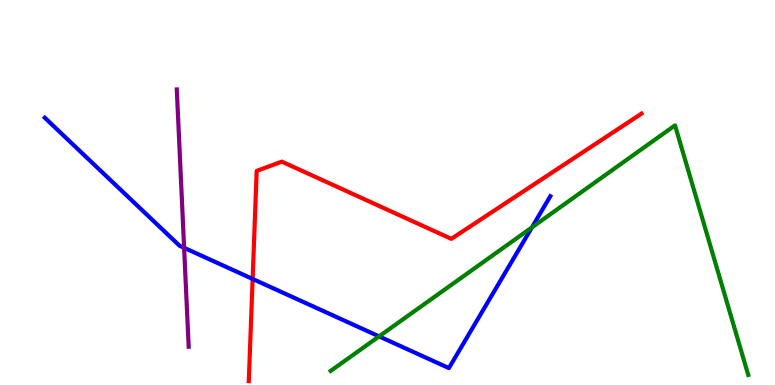[{'lines': ['blue', 'red'], 'intersections': [{'x': 3.26, 'y': 2.75}]}, {'lines': ['green', 'red'], 'intersections': []}, {'lines': ['purple', 'red'], 'intersections': []}, {'lines': ['blue', 'green'], 'intersections': [{'x': 4.89, 'y': 1.26}, {'x': 6.86, 'y': 4.09}]}, {'lines': ['blue', 'purple'], 'intersections': [{'x': 2.38, 'y': 3.56}]}, {'lines': ['green', 'purple'], 'intersections': []}]